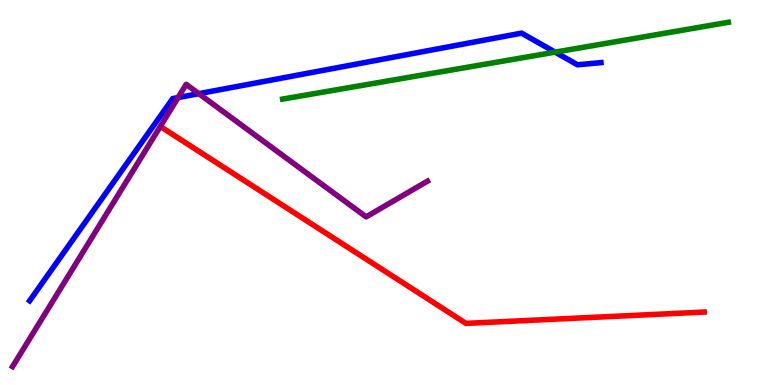[{'lines': ['blue', 'red'], 'intersections': []}, {'lines': ['green', 'red'], 'intersections': []}, {'lines': ['purple', 'red'], 'intersections': []}, {'lines': ['blue', 'green'], 'intersections': [{'x': 7.16, 'y': 8.65}]}, {'lines': ['blue', 'purple'], 'intersections': [{'x': 2.3, 'y': 7.47}, {'x': 2.57, 'y': 7.57}]}, {'lines': ['green', 'purple'], 'intersections': []}]